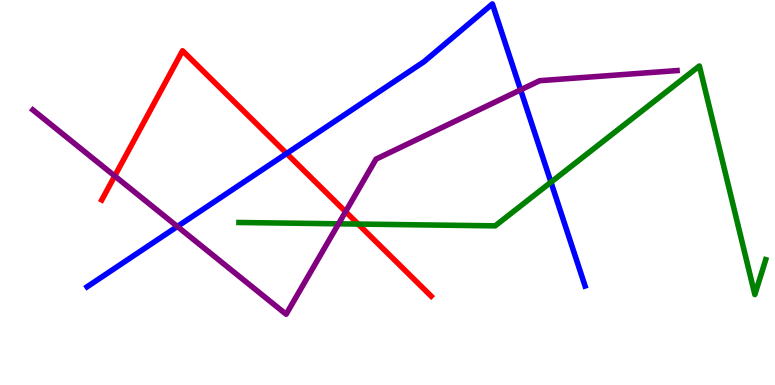[{'lines': ['blue', 'red'], 'intersections': [{'x': 3.7, 'y': 6.01}]}, {'lines': ['green', 'red'], 'intersections': [{'x': 4.62, 'y': 4.18}]}, {'lines': ['purple', 'red'], 'intersections': [{'x': 1.48, 'y': 5.43}, {'x': 4.46, 'y': 4.5}]}, {'lines': ['blue', 'green'], 'intersections': [{'x': 7.11, 'y': 5.27}]}, {'lines': ['blue', 'purple'], 'intersections': [{'x': 2.29, 'y': 4.12}, {'x': 6.72, 'y': 7.67}]}, {'lines': ['green', 'purple'], 'intersections': [{'x': 4.37, 'y': 4.19}]}]